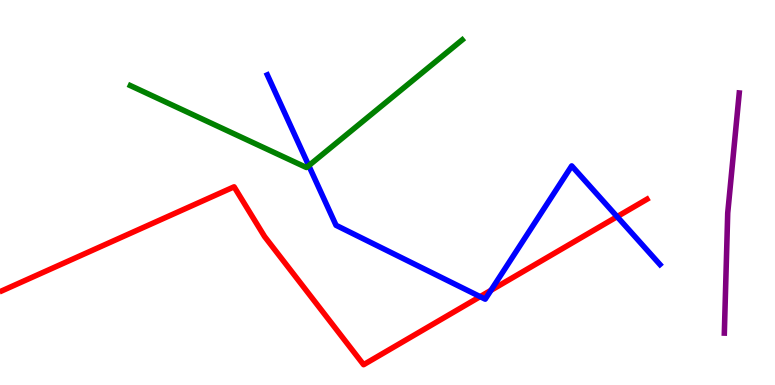[{'lines': ['blue', 'red'], 'intersections': [{'x': 6.2, 'y': 2.3}, {'x': 6.33, 'y': 2.46}, {'x': 7.96, 'y': 4.37}]}, {'lines': ['green', 'red'], 'intersections': []}, {'lines': ['purple', 'red'], 'intersections': []}, {'lines': ['blue', 'green'], 'intersections': [{'x': 3.98, 'y': 5.7}]}, {'lines': ['blue', 'purple'], 'intersections': []}, {'lines': ['green', 'purple'], 'intersections': []}]